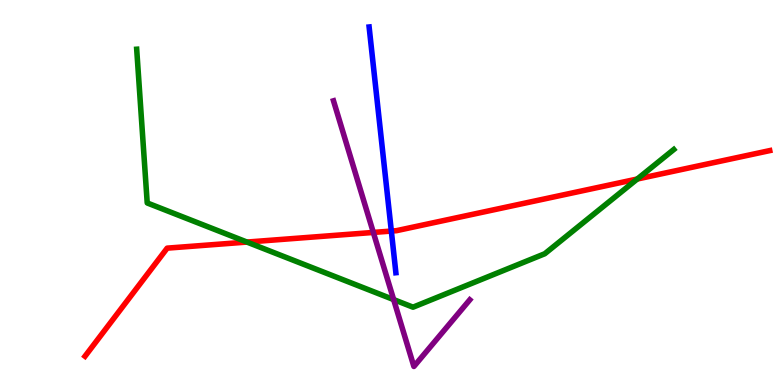[{'lines': ['blue', 'red'], 'intersections': [{'x': 5.05, 'y': 4.0}]}, {'lines': ['green', 'red'], 'intersections': [{'x': 3.19, 'y': 3.71}, {'x': 8.22, 'y': 5.35}]}, {'lines': ['purple', 'red'], 'intersections': [{'x': 4.82, 'y': 3.96}]}, {'lines': ['blue', 'green'], 'intersections': []}, {'lines': ['blue', 'purple'], 'intersections': []}, {'lines': ['green', 'purple'], 'intersections': [{'x': 5.08, 'y': 2.22}]}]